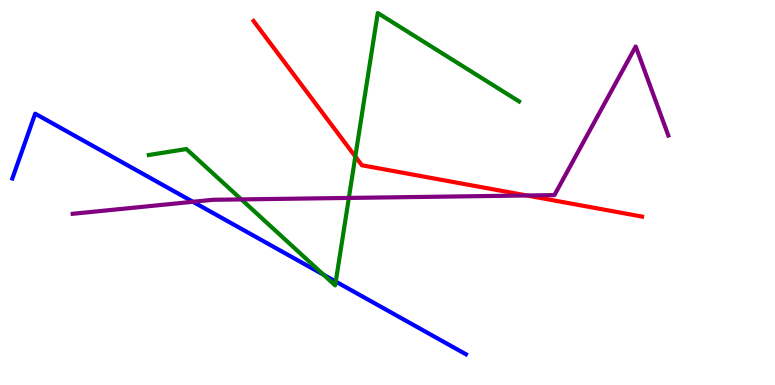[{'lines': ['blue', 'red'], 'intersections': []}, {'lines': ['green', 'red'], 'intersections': [{'x': 4.58, 'y': 5.93}]}, {'lines': ['purple', 'red'], 'intersections': [{'x': 6.8, 'y': 4.92}]}, {'lines': ['blue', 'green'], 'intersections': [{'x': 4.17, 'y': 2.86}, {'x': 4.33, 'y': 2.69}]}, {'lines': ['blue', 'purple'], 'intersections': [{'x': 2.49, 'y': 4.76}]}, {'lines': ['green', 'purple'], 'intersections': [{'x': 3.11, 'y': 4.82}, {'x': 4.5, 'y': 4.86}]}]